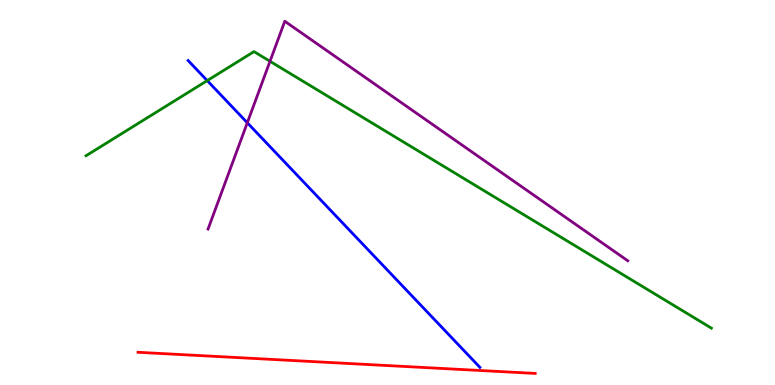[{'lines': ['blue', 'red'], 'intersections': []}, {'lines': ['green', 'red'], 'intersections': []}, {'lines': ['purple', 'red'], 'intersections': []}, {'lines': ['blue', 'green'], 'intersections': [{'x': 2.67, 'y': 7.91}]}, {'lines': ['blue', 'purple'], 'intersections': [{'x': 3.19, 'y': 6.81}]}, {'lines': ['green', 'purple'], 'intersections': [{'x': 3.48, 'y': 8.41}]}]